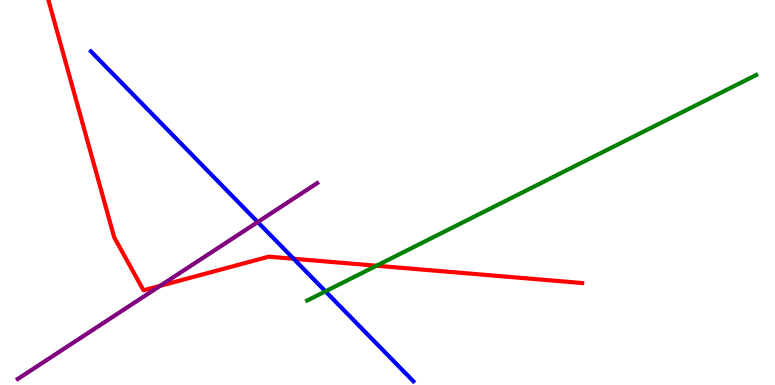[{'lines': ['blue', 'red'], 'intersections': [{'x': 3.79, 'y': 3.28}]}, {'lines': ['green', 'red'], 'intersections': [{'x': 4.86, 'y': 3.1}]}, {'lines': ['purple', 'red'], 'intersections': [{'x': 2.07, 'y': 2.58}]}, {'lines': ['blue', 'green'], 'intersections': [{'x': 4.2, 'y': 2.43}]}, {'lines': ['blue', 'purple'], 'intersections': [{'x': 3.33, 'y': 4.23}]}, {'lines': ['green', 'purple'], 'intersections': []}]